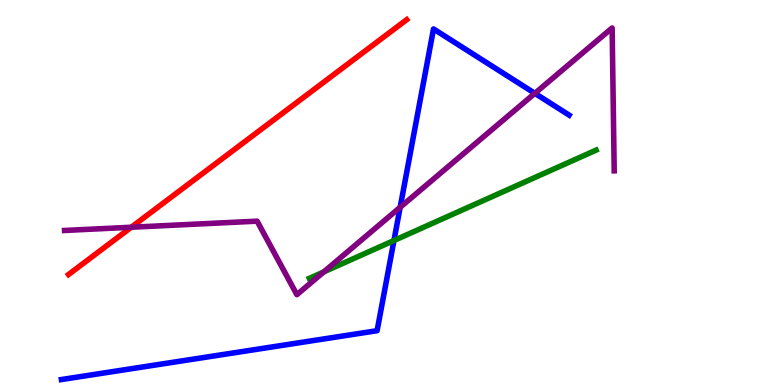[{'lines': ['blue', 'red'], 'intersections': []}, {'lines': ['green', 'red'], 'intersections': []}, {'lines': ['purple', 'red'], 'intersections': [{'x': 1.69, 'y': 4.1}]}, {'lines': ['blue', 'green'], 'intersections': [{'x': 5.08, 'y': 3.75}]}, {'lines': ['blue', 'purple'], 'intersections': [{'x': 5.16, 'y': 4.62}, {'x': 6.9, 'y': 7.58}]}, {'lines': ['green', 'purple'], 'intersections': [{'x': 4.18, 'y': 2.94}]}]